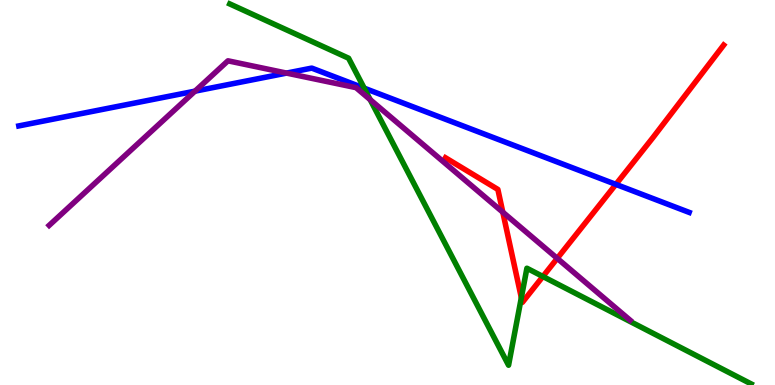[{'lines': ['blue', 'red'], 'intersections': [{'x': 7.95, 'y': 5.21}]}, {'lines': ['green', 'red'], 'intersections': [{'x': 6.73, 'y': 2.27}, {'x': 7.0, 'y': 2.82}]}, {'lines': ['purple', 'red'], 'intersections': [{'x': 6.49, 'y': 4.49}, {'x': 7.19, 'y': 3.29}]}, {'lines': ['blue', 'green'], 'intersections': [{'x': 4.7, 'y': 7.71}]}, {'lines': ['blue', 'purple'], 'intersections': [{'x': 2.52, 'y': 7.63}, {'x': 3.7, 'y': 8.1}]}, {'lines': ['green', 'purple'], 'intersections': [{'x': 4.78, 'y': 7.41}]}]